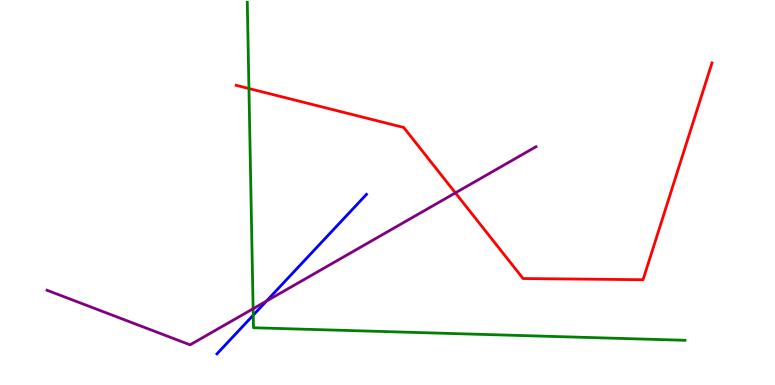[{'lines': ['blue', 'red'], 'intersections': []}, {'lines': ['green', 'red'], 'intersections': [{'x': 3.21, 'y': 7.7}]}, {'lines': ['purple', 'red'], 'intersections': [{'x': 5.88, 'y': 4.99}]}, {'lines': ['blue', 'green'], 'intersections': [{'x': 3.27, 'y': 1.81}]}, {'lines': ['blue', 'purple'], 'intersections': [{'x': 3.44, 'y': 2.18}]}, {'lines': ['green', 'purple'], 'intersections': [{'x': 3.27, 'y': 1.98}]}]